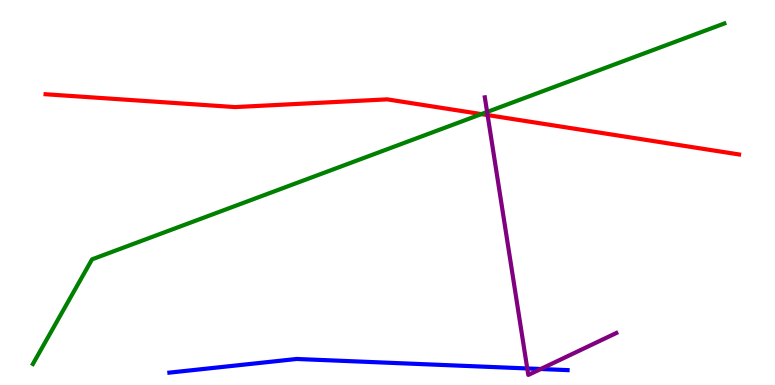[{'lines': ['blue', 'red'], 'intersections': []}, {'lines': ['green', 'red'], 'intersections': [{'x': 6.21, 'y': 7.04}]}, {'lines': ['purple', 'red'], 'intersections': [{'x': 6.29, 'y': 7.01}]}, {'lines': ['blue', 'green'], 'intersections': []}, {'lines': ['blue', 'purple'], 'intersections': [{'x': 6.8, 'y': 0.43}, {'x': 6.98, 'y': 0.415}]}, {'lines': ['green', 'purple'], 'intersections': [{'x': 6.29, 'y': 7.09}]}]